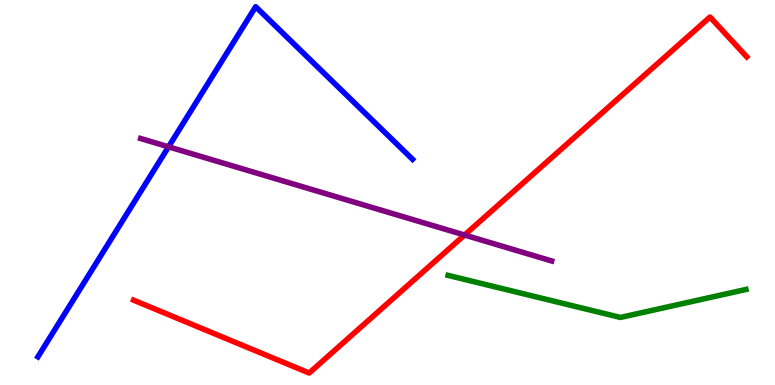[{'lines': ['blue', 'red'], 'intersections': []}, {'lines': ['green', 'red'], 'intersections': []}, {'lines': ['purple', 'red'], 'intersections': [{'x': 5.99, 'y': 3.9}]}, {'lines': ['blue', 'green'], 'intersections': []}, {'lines': ['blue', 'purple'], 'intersections': [{'x': 2.17, 'y': 6.19}]}, {'lines': ['green', 'purple'], 'intersections': []}]